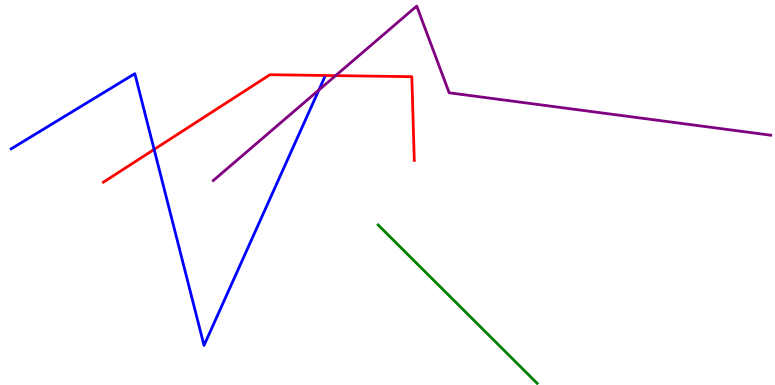[{'lines': ['blue', 'red'], 'intersections': [{'x': 1.99, 'y': 6.12}]}, {'lines': ['green', 'red'], 'intersections': []}, {'lines': ['purple', 'red'], 'intersections': [{'x': 4.33, 'y': 8.04}]}, {'lines': ['blue', 'green'], 'intersections': []}, {'lines': ['blue', 'purple'], 'intersections': [{'x': 4.11, 'y': 7.66}]}, {'lines': ['green', 'purple'], 'intersections': []}]